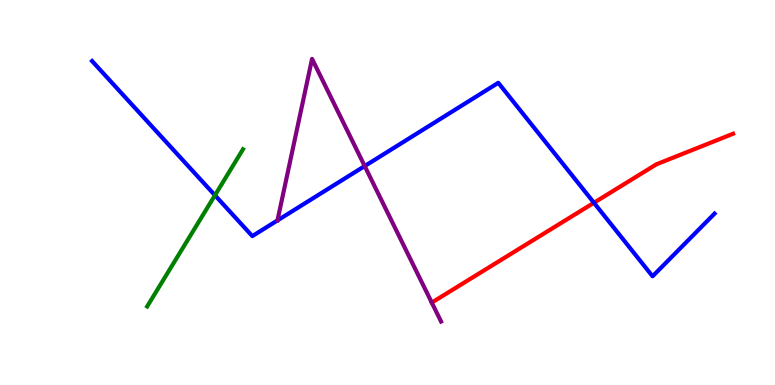[{'lines': ['blue', 'red'], 'intersections': [{'x': 7.66, 'y': 4.73}]}, {'lines': ['green', 'red'], 'intersections': []}, {'lines': ['purple', 'red'], 'intersections': [{'x': 5.57, 'y': 2.14}]}, {'lines': ['blue', 'green'], 'intersections': [{'x': 2.77, 'y': 4.93}]}, {'lines': ['blue', 'purple'], 'intersections': [{'x': 4.71, 'y': 5.69}]}, {'lines': ['green', 'purple'], 'intersections': []}]